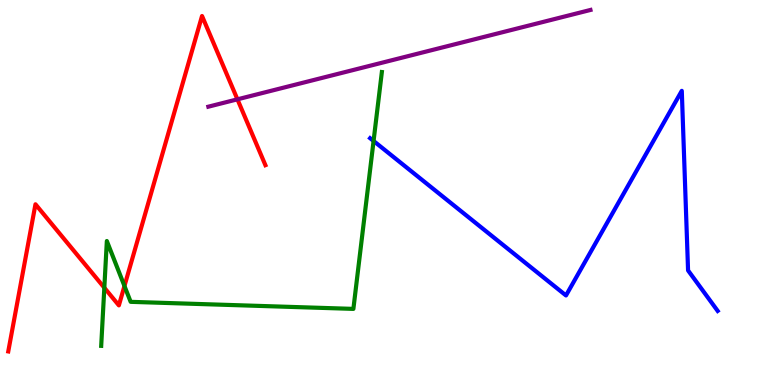[{'lines': ['blue', 'red'], 'intersections': []}, {'lines': ['green', 'red'], 'intersections': [{'x': 1.35, 'y': 2.53}, {'x': 1.61, 'y': 2.57}]}, {'lines': ['purple', 'red'], 'intersections': [{'x': 3.06, 'y': 7.42}]}, {'lines': ['blue', 'green'], 'intersections': [{'x': 4.82, 'y': 6.34}]}, {'lines': ['blue', 'purple'], 'intersections': []}, {'lines': ['green', 'purple'], 'intersections': []}]